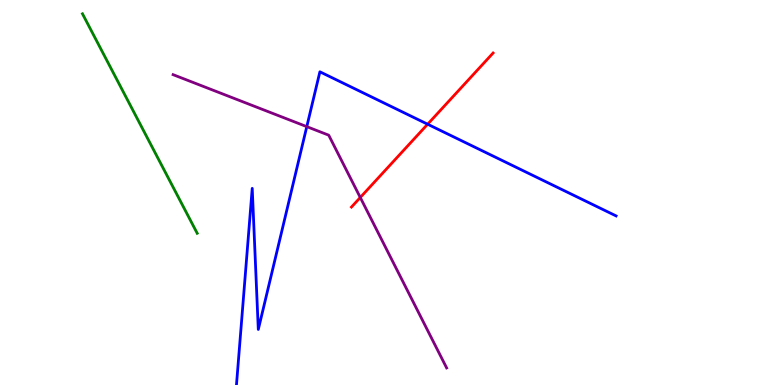[{'lines': ['blue', 'red'], 'intersections': [{'x': 5.52, 'y': 6.77}]}, {'lines': ['green', 'red'], 'intersections': []}, {'lines': ['purple', 'red'], 'intersections': [{'x': 4.65, 'y': 4.87}]}, {'lines': ['blue', 'green'], 'intersections': []}, {'lines': ['blue', 'purple'], 'intersections': [{'x': 3.96, 'y': 6.71}]}, {'lines': ['green', 'purple'], 'intersections': []}]